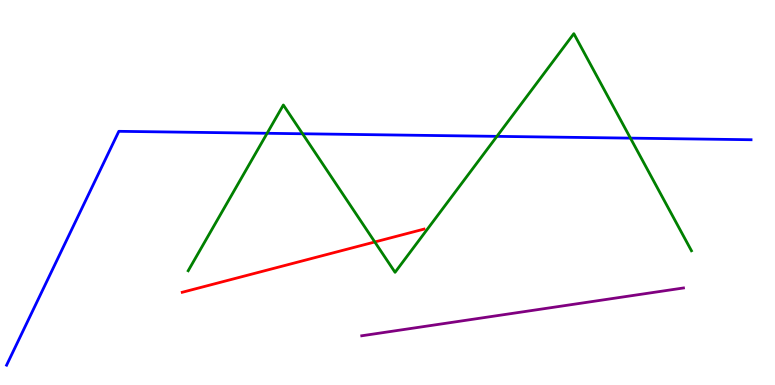[{'lines': ['blue', 'red'], 'intersections': []}, {'lines': ['green', 'red'], 'intersections': [{'x': 4.84, 'y': 3.71}]}, {'lines': ['purple', 'red'], 'intersections': []}, {'lines': ['blue', 'green'], 'intersections': [{'x': 3.45, 'y': 6.54}, {'x': 3.9, 'y': 6.53}, {'x': 6.41, 'y': 6.46}, {'x': 8.13, 'y': 6.41}]}, {'lines': ['blue', 'purple'], 'intersections': []}, {'lines': ['green', 'purple'], 'intersections': []}]